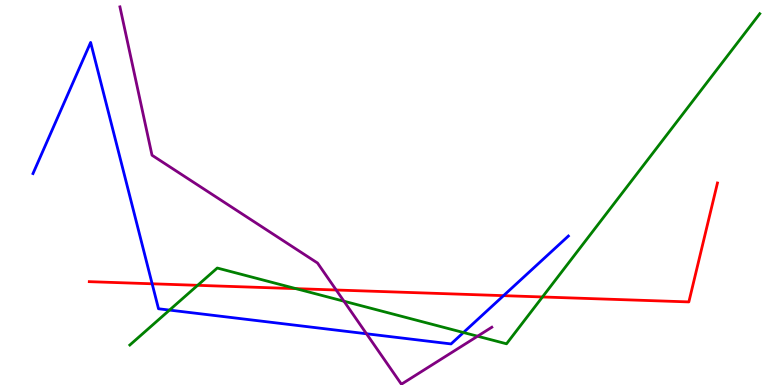[{'lines': ['blue', 'red'], 'intersections': [{'x': 1.96, 'y': 2.63}, {'x': 6.5, 'y': 2.32}]}, {'lines': ['green', 'red'], 'intersections': [{'x': 2.55, 'y': 2.59}, {'x': 3.82, 'y': 2.5}, {'x': 7.0, 'y': 2.29}]}, {'lines': ['purple', 'red'], 'intersections': [{'x': 4.34, 'y': 2.47}]}, {'lines': ['blue', 'green'], 'intersections': [{'x': 2.19, 'y': 1.95}, {'x': 5.98, 'y': 1.36}]}, {'lines': ['blue', 'purple'], 'intersections': [{'x': 4.73, 'y': 1.33}]}, {'lines': ['green', 'purple'], 'intersections': [{'x': 4.44, 'y': 2.18}, {'x': 6.16, 'y': 1.27}]}]